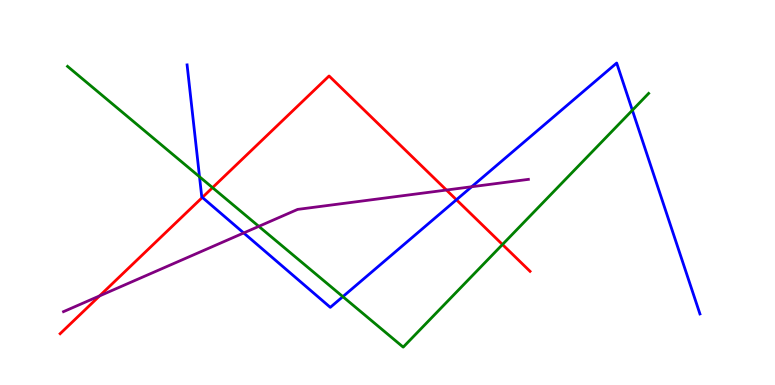[{'lines': ['blue', 'red'], 'intersections': [{'x': 2.61, 'y': 4.87}, {'x': 5.89, 'y': 4.81}]}, {'lines': ['green', 'red'], 'intersections': [{'x': 2.74, 'y': 5.13}, {'x': 6.48, 'y': 3.65}]}, {'lines': ['purple', 'red'], 'intersections': [{'x': 1.28, 'y': 2.31}, {'x': 5.76, 'y': 5.06}]}, {'lines': ['blue', 'green'], 'intersections': [{'x': 2.57, 'y': 5.41}, {'x': 4.42, 'y': 2.29}, {'x': 8.16, 'y': 7.14}]}, {'lines': ['blue', 'purple'], 'intersections': [{'x': 3.14, 'y': 3.95}, {'x': 6.09, 'y': 5.15}]}, {'lines': ['green', 'purple'], 'intersections': [{'x': 3.34, 'y': 4.12}]}]